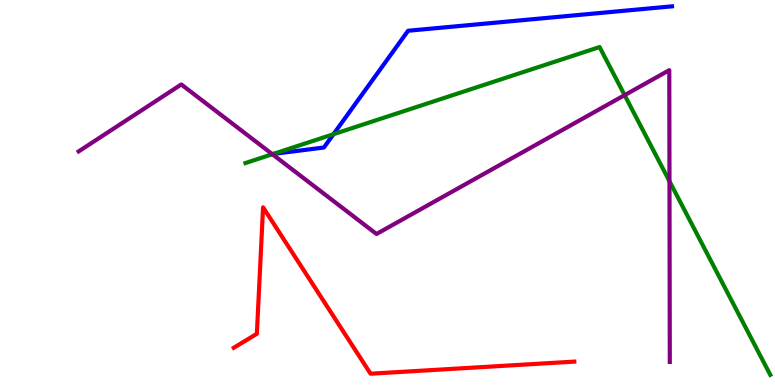[{'lines': ['blue', 'red'], 'intersections': []}, {'lines': ['green', 'red'], 'intersections': []}, {'lines': ['purple', 'red'], 'intersections': []}, {'lines': ['blue', 'green'], 'intersections': [{'x': 3.53, 'y': 6.0}, {'x': 4.3, 'y': 6.51}]}, {'lines': ['blue', 'purple'], 'intersections': [{'x': 3.51, 'y': 6.0}]}, {'lines': ['green', 'purple'], 'intersections': [{'x': 3.51, 'y': 5.99}, {'x': 8.06, 'y': 7.53}, {'x': 8.64, 'y': 5.29}]}]